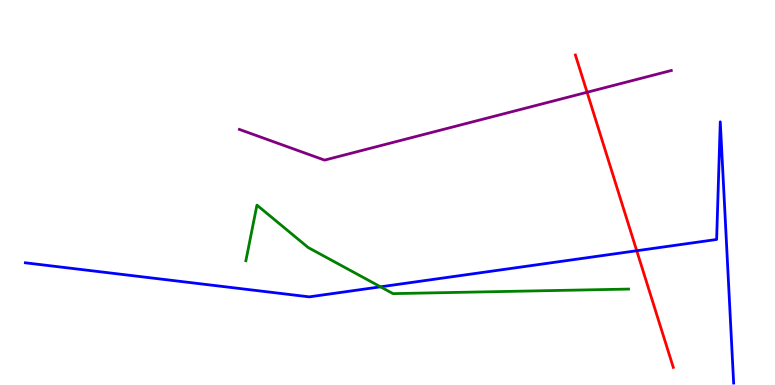[{'lines': ['blue', 'red'], 'intersections': [{'x': 8.22, 'y': 3.49}]}, {'lines': ['green', 'red'], 'intersections': []}, {'lines': ['purple', 'red'], 'intersections': [{'x': 7.58, 'y': 7.6}]}, {'lines': ['blue', 'green'], 'intersections': [{'x': 4.91, 'y': 2.55}]}, {'lines': ['blue', 'purple'], 'intersections': []}, {'lines': ['green', 'purple'], 'intersections': []}]